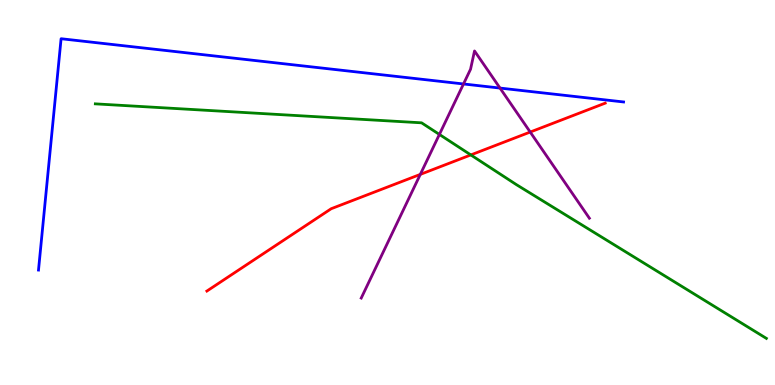[{'lines': ['blue', 'red'], 'intersections': []}, {'lines': ['green', 'red'], 'intersections': [{'x': 6.08, 'y': 5.98}]}, {'lines': ['purple', 'red'], 'intersections': [{'x': 5.42, 'y': 5.47}, {'x': 6.84, 'y': 6.57}]}, {'lines': ['blue', 'green'], 'intersections': []}, {'lines': ['blue', 'purple'], 'intersections': [{'x': 5.98, 'y': 7.82}, {'x': 6.45, 'y': 7.71}]}, {'lines': ['green', 'purple'], 'intersections': [{'x': 5.67, 'y': 6.51}]}]